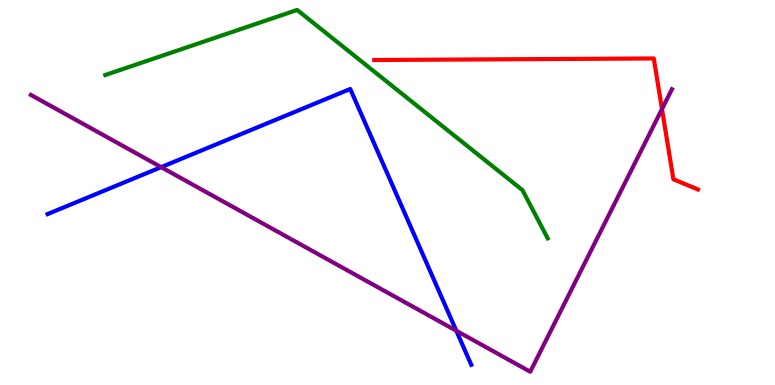[{'lines': ['blue', 'red'], 'intersections': []}, {'lines': ['green', 'red'], 'intersections': []}, {'lines': ['purple', 'red'], 'intersections': [{'x': 8.54, 'y': 7.17}]}, {'lines': ['blue', 'green'], 'intersections': []}, {'lines': ['blue', 'purple'], 'intersections': [{'x': 2.08, 'y': 5.66}, {'x': 5.89, 'y': 1.41}]}, {'lines': ['green', 'purple'], 'intersections': []}]